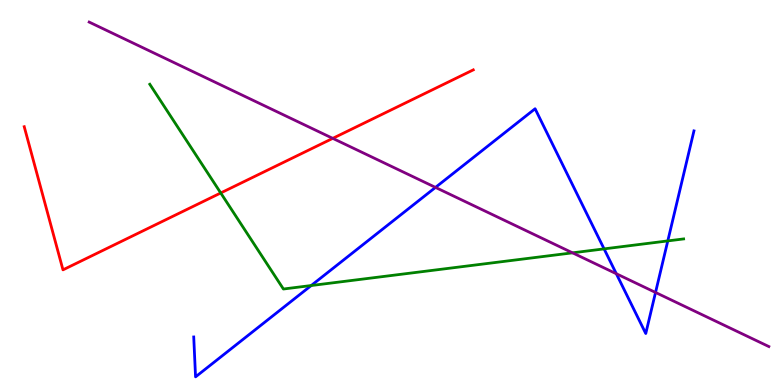[{'lines': ['blue', 'red'], 'intersections': []}, {'lines': ['green', 'red'], 'intersections': [{'x': 2.85, 'y': 4.99}]}, {'lines': ['purple', 'red'], 'intersections': [{'x': 4.29, 'y': 6.41}]}, {'lines': ['blue', 'green'], 'intersections': [{'x': 4.02, 'y': 2.58}, {'x': 7.79, 'y': 3.54}, {'x': 8.62, 'y': 3.74}]}, {'lines': ['blue', 'purple'], 'intersections': [{'x': 5.62, 'y': 5.13}, {'x': 7.95, 'y': 2.89}, {'x': 8.46, 'y': 2.4}]}, {'lines': ['green', 'purple'], 'intersections': [{'x': 7.39, 'y': 3.43}]}]